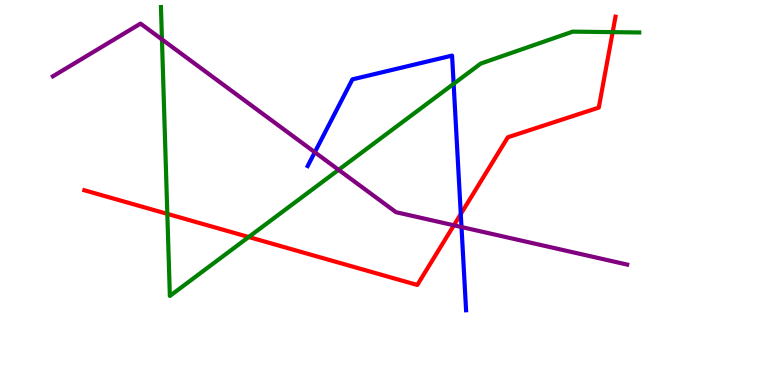[{'lines': ['blue', 'red'], 'intersections': [{'x': 5.95, 'y': 4.44}]}, {'lines': ['green', 'red'], 'intersections': [{'x': 2.16, 'y': 4.45}, {'x': 3.21, 'y': 3.84}, {'x': 7.91, 'y': 9.17}]}, {'lines': ['purple', 'red'], 'intersections': [{'x': 5.86, 'y': 4.15}]}, {'lines': ['blue', 'green'], 'intersections': [{'x': 5.85, 'y': 7.82}]}, {'lines': ['blue', 'purple'], 'intersections': [{'x': 4.06, 'y': 6.05}, {'x': 5.95, 'y': 4.1}]}, {'lines': ['green', 'purple'], 'intersections': [{'x': 2.09, 'y': 8.98}, {'x': 4.37, 'y': 5.59}]}]